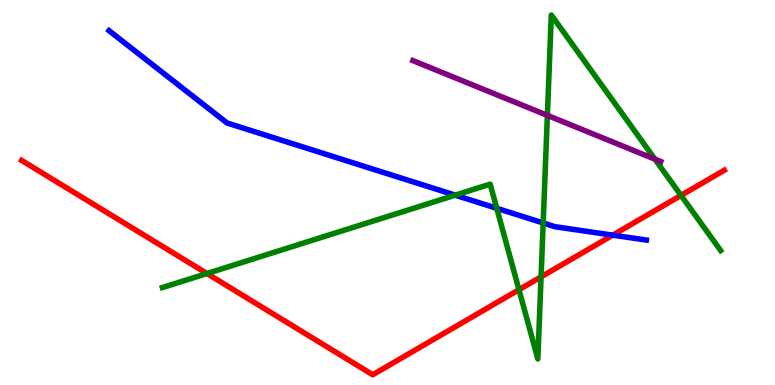[{'lines': ['blue', 'red'], 'intersections': [{'x': 7.91, 'y': 3.89}]}, {'lines': ['green', 'red'], 'intersections': [{'x': 2.67, 'y': 2.9}, {'x': 6.7, 'y': 2.48}, {'x': 6.98, 'y': 2.81}, {'x': 8.79, 'y': 4.92}]}, {'lines': ['purple', 'red'], 'intersections': []}, {'lines': ['blue', 'green'], 'intersections': [{'x': 5.87, 'y': 4.93}, {'x': 6.41, 'y': 4.59}, {'x': 7.01, 'y': 4.21}]}, {'lines': ['blue', 'purple'], 'intersections': []}, {'lines': ['green', 'purple'], 'intersections': [{'x': 7.06, 'y': 7.0}, {'x': 8.45, 'y': 5.87}]}]